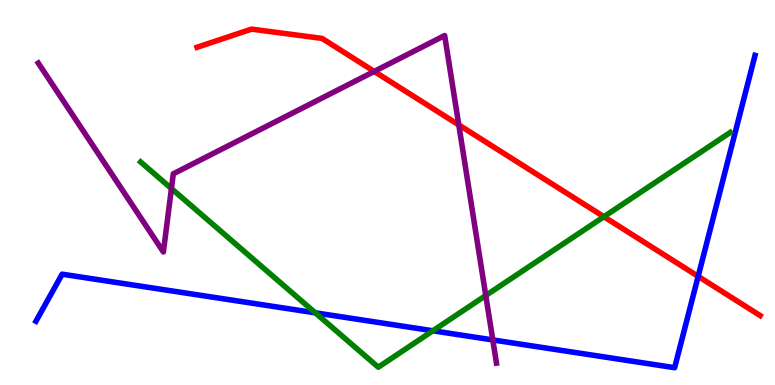[{'lines': ['blue', 'red'], 'intersections': [{'x': 9.01, 'y': 2.82}]}, {'lines': ['green', 'red'], 'intersections': [{'x': 7.79, 'y': 4.37}]}, {'lines': ['purple', 'red'], 'intersections': [{'x': 4.83, 'y': 8.14}, {'x': 5.92, 'y': 6.76}]}, {'lines': ['blue', 'green'], 'intersections': [{'x': 4.07, 'y': 1.87}, {'x': 5.59, 'y': 1.41}]}, {'lines': ['blue', 'purple'], 'intersections': [{'x': 6.36, 'y': 1.17}]}, {'lines': ['green', 'purple'], 'intersections': [{'x': 2.21, 'y': 5.1}, {'x': 6.27, 'y': 2.32}]}]